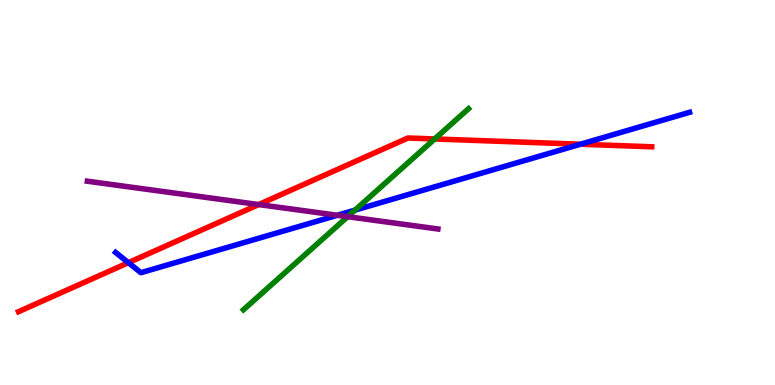[{'lines': ['blue', 'red'], 'intersections': [{'x': 1.66, 'y': 3.18}, {'x': 7.49, 'y': 6.25}]}, {'lines': ['green', 'red'], 'intersections': [{'x': 5.61, 'y': 6.39}]}, {'lines': ['purple', 'red'], 'intersections': [{'x': 3.34, 'y': 4.69}]}, {'lines': ['blue', 'green'], 'intersections': [{'x': 4.58, 'y': 4.54}]}, {'lines': ['blue', 'purple'], 'intersections': [{'x': 4.35, 'y': 4.41}]}, {'lines': ['green', 'purple'], 'intersections': [{'x': 4.49, 'y': 4.37}]}]